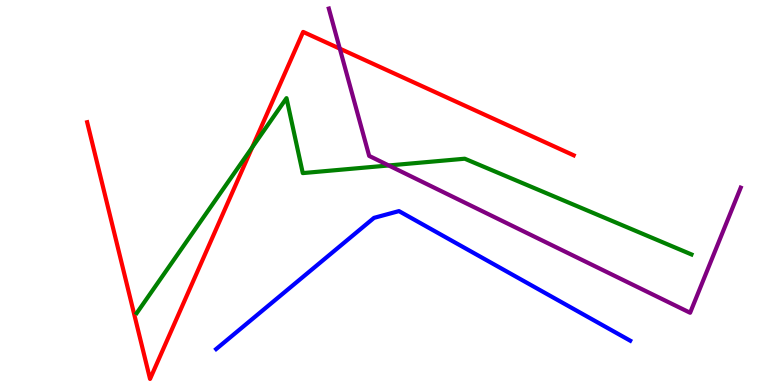[{'lines': ['blue', 'red'], 'intersections': []}, {'lines': ['green', 'red'], 'intersections': [{'x': 3.25, 'y': 6.17}]}, {'lines': ['purple', 'red'], 'intersections': [{'x': 4.38, 'y': 8.74}]}, {'lines': ['blue', 'green'], 'intersections': []}, {'lines': ['blue', 'purple'], 'intersections': []}, {'lines': ['green', 'purple'], 'intersections': [{'x': 5.02, 'y': 5.7}]}]